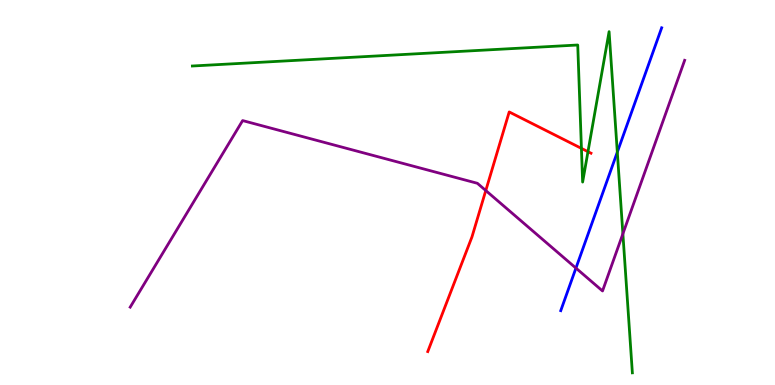[{'lines': ['blue', 'red'], 'intersections': []}, {'lines': ['green', 'red'], 'intersections': [{'x': 7.5, 'y': 6.15}, {'x': 7.59, 'y': 6.06}]}, {'lines': ['purple', 'red'], 'intersections': [{'x': 6.27, 'y': 5.05}]}, {'lines': ['blue', 'green'], 'intersections': [{'x': 7.97, 'y': 6.05}]}, {'lines': ['blue', 'purple'], 'intersections': [{'x': 7.43, 'y': 3.04}]}, {'lines': ['green', 'purple'], 'intersections': [{'x': 8.04, 'y': 3.93}]}]